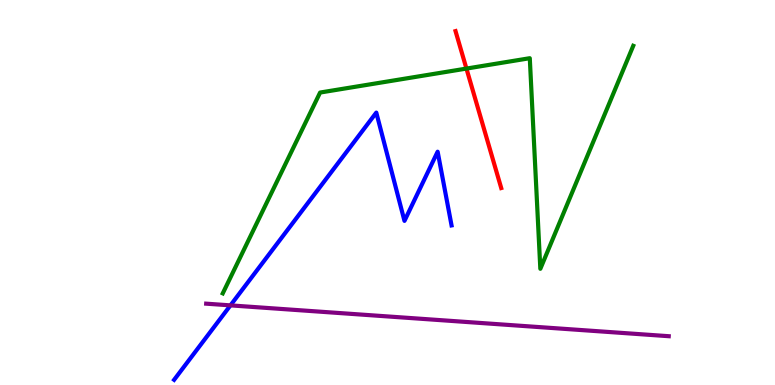[{'lines': ['blue', 'red'], 'intersections': []}, {'lines': ['green', 'red'], 'intersections': [{'x': 6.02, 'y': 8.22}]}, {'lines': ['purple', 'red'], 'intersections': []}, {'lines': ['blue', 'green'], 'intersections': []}, {'lines': ['blue', 'purple'], 'intersections': [{'x': 2.97, 'y': 2.07}]}, {'lines': ['green', 'purple'], 'intersections': []}]